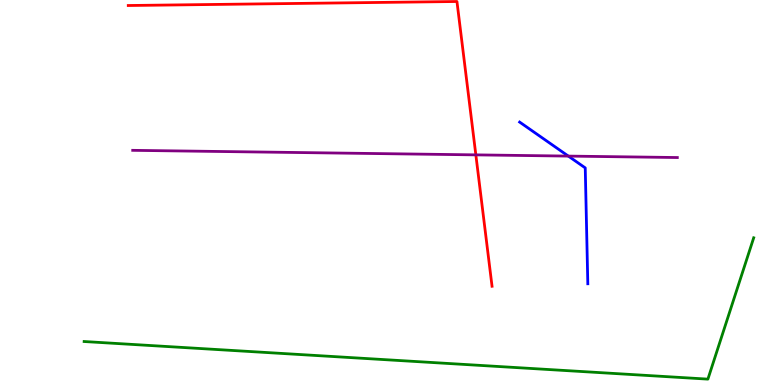[{'lines': ['blue', 'red'], 'intersections': []}, {'lines': ['green', 'red'], 'intersections': []}, {'lines': ['purple', 'red'], 'intersections': [{'x': 6.14, 'y': 5.98}]}, {'lines': ['blue', 'green'], 'intersections': []}, {'lines': ['blue', 'purple'], 'intersections': [{'x': 7.33, 'y': 5.95}]}, {'lines': ['green', 'purple'], 'intersections': []}]